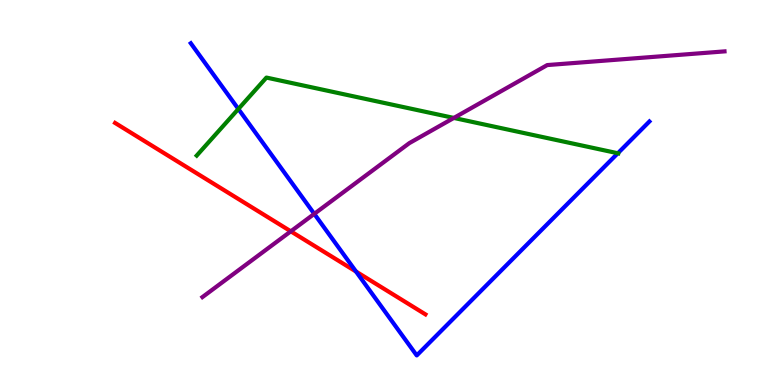[{'lines': ['blue', 'red'], 'intersections': [{'x': 4.59, 'y': 2.95}]}, {'lines': ['green', 'red'], 'intersections': []}, {'lines': ['purple', 'red'], 'intersections': [{'x': 3.75, 'y': 3.99}]}, {'lines': ['blue', 'green'], 'intersections': [{'x': 3.08, 'y': 7.17}, {'x': 7.97, 'y': 6.02}]}, {'lines': ['blue', 'purple'], 'intersections': [{'x': 4.06, 'y': 4.45}]}, {'lines': ['green', 'purple'], 'intersections': [{'x': 5.86, 'y': 6.94}]}]